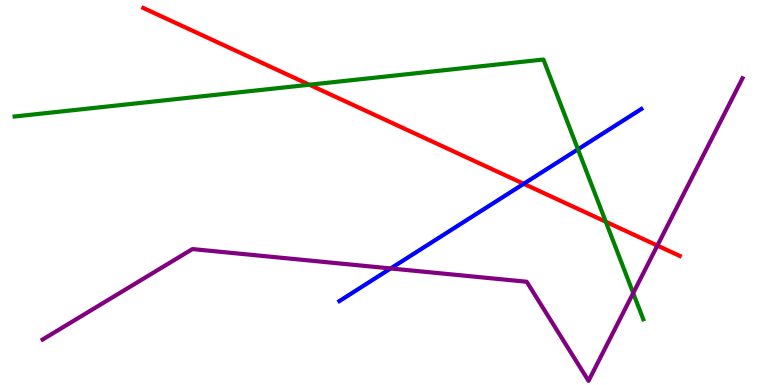[{'lines': ['blue', 'red'], 'intersections': [{'x': 6.76, 'y': 5.23}]}, {'lines': ['green', 'red'], 'intersections': [{'x': 3.99, 'y': 7.8}, {'x': 7.82, 'y': 4.24}]}, {'lines': ['purple', 'red'], 'intersections': [{'x': 8.48, 'y': 3.62}]}, {'lines': ['blue', 'green'], 'intersections': [{'x': 7.46, 'y': 6.12}]}, {'lines': ['blue', 'purple'], 'intersections': [{'x': 5.04, 'y': 3.03}]}, {'lines': ['green', 'purple'], 'intersections': [{'x': 8.17, 'y': 2.39}]}]